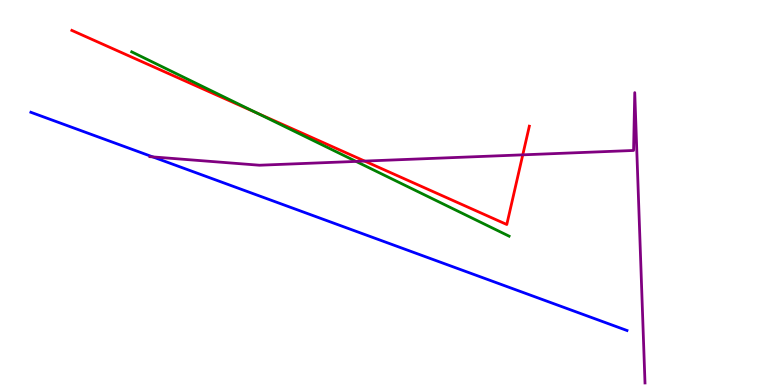[{'lines': ['blue', 'red'], 'intersections': []}, {'lines': ['green', 'red'], 'intersections': [{'x': 3.31, 'y': 7.07}]}, {'lines': ['purple', 'red'], 'intersections': [{'x': 4.71, 'y': 5.82}, {'x': 6.75, 'y': 5.98}]}, {'lines': ['blue', 'green'], 'intersections': []}, {'lines': ['blue', 'purple'], 'intersections': [{'x': 1.97, 'y': 5.92}]}, {'lines': ['green', 'purple'], 'intersections': [{'x': 4.59, 'y': 5.81}]}]